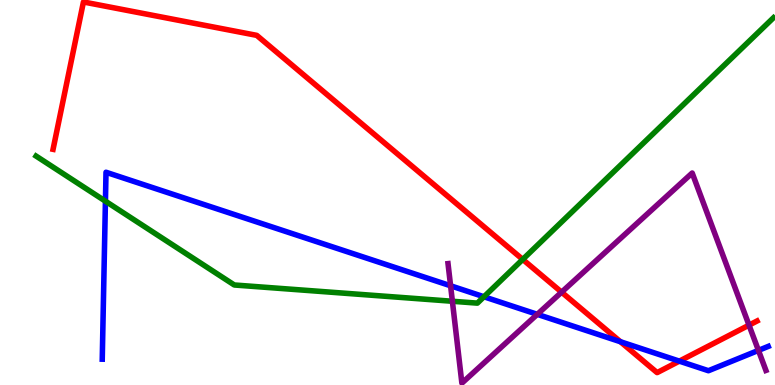[{'lines': ['blue', 'red'], 'intersections': [{'x': 8.01, 'y': 1.12}, {'x': 8.77, 'y': 0.62}]}, {'lines': ['green', 'red'], 'intersections': [{'x': 6.74, 'y': 3.26}]}, {'lines': ['purple', 'red'], 'intersections': [{'x': 7.25, 'y': 2.41}, {'x': 9.66, 'y': 1.55}]}, {'lines': ['blue', 'green'], 'intersections': [{'x': 1.36, 'y': 4.77}, {'x': 6.24, 'y': 2.29}]}, {'lines': ['blue', 'purple'], 'intersections': [{'x': 5.81, 'y': 2.58}, {'x': 6.93, 'y': 1.84}, {'x': 9.79, 'y': 0.899}]}, {'lines': ['green', 'purple'], 'intersections': [{'x': 5.84, 'y': 2.17}]}]